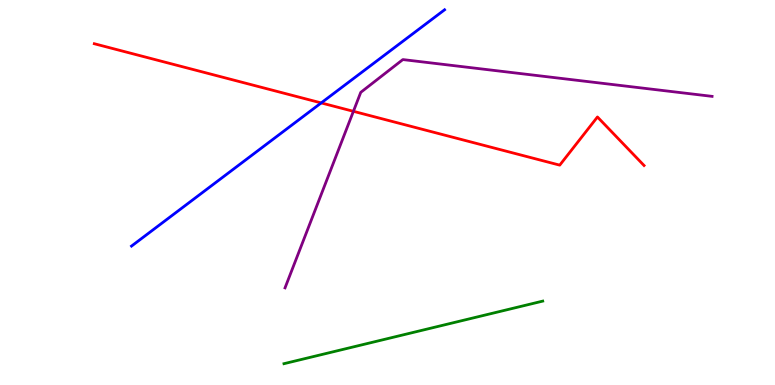[{'lines': ['blue', 'red'], 'intersections': [{'x': 4.14, 'y': 7.33}]}, {'lines': ['green', 'red'], 'intersections': []}, {'lines': ['purple', 'red'], 'intersections': [{'x': 4.56, 'y': 7.11}]}, {'lines': ['blue', 'green'], 'intersections': []}, {'lines': ['blue', 'purple'], 'intersections': []}, {'lines': ['green', 'purple'], 'intersections': []}]